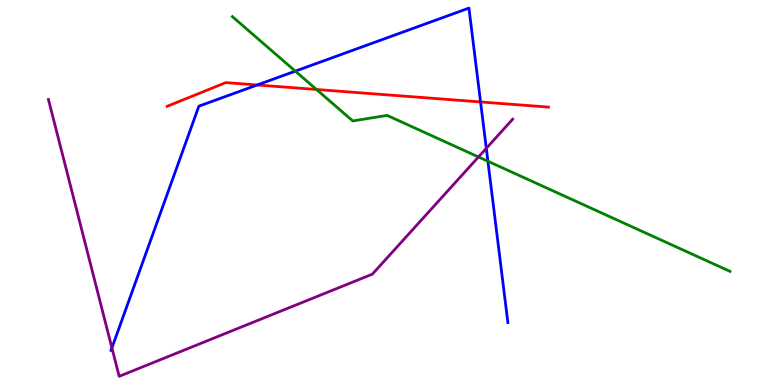[{'lines': ['blue', 'red'], 'intersections': [{'x': 3.32, 'y': 7.79}, {'x': 6.2, 'y': 7.35}]}, {'lines': ['green', 'red'], 'intersections': [{'x': 4.08, 'y': 7.68}]}, {'lines': ['purple', 'red'], 'intersections': []}, {'lines': ['blue', 'green'], 'intersections': [{'x': 3.81, 'y': 8.15}, {'x': 6.3, 'y': 5.81}]}, {'lines': ['blue', 'purple'], 'intersections': [{'x': 1.44, 'y': 0.964}, {'x': 6.27, 'y': 6.15}]}, {'lines': ['green', 'purple'], 'intersections': [{'x': 6.17, 'y': 5.92}]}]